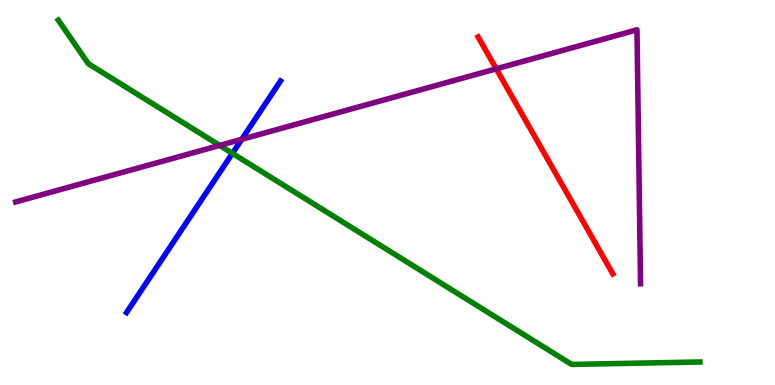[{'lines': ['blue', 'red'], 'intersections': []}, {'lines': ['green', 'red'], 'intersections': []}, {'lines': ['purple', 'red'], 'intersections': [{'x': 6.4, 'y': 8.21}]}, {'lines': ['blue', 'green'], 'intersections': [{'x': 3.0, 'y': 6.02}]}, {'lines': ['blue', 'purple'], 'intersections': [{'x': 3.12, 'y': 6.38}]}, {'lines': ['green', 'purple'], 'intersections': [{'x': 2.83, 'y': 6.22}]}]